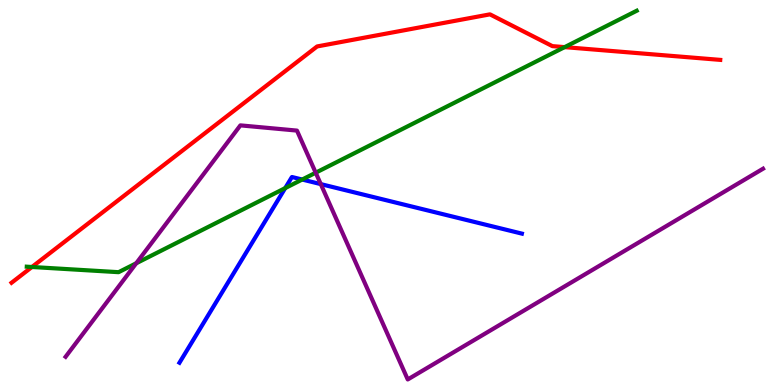[{'lines': ['blue', 'red'], 'intersections': []}, {'lines': ['green', 'red'], 'intersections': [{'x': 0.412, 'y': 3.07}, {'x': 7.29, 'y': 8.78}]}, {'lines': ['purple', 'red'], 'intersections': []}, {'lines': ['blue', 'green'], 'intersections': [{'x': 3.68, 'y': 5.11}, {'x': 3.9, 'y': 5.34}]}, {'lines': ['blue', 'purple'], 'intersections': [{'x': 4.14, 'y': 5.22}]}, {'lines': ['green', 'purple'], 'intersections': [{'x': 1.76, 'y': 3.16}, {'x': 4.07, 'y': 5.51}]}]